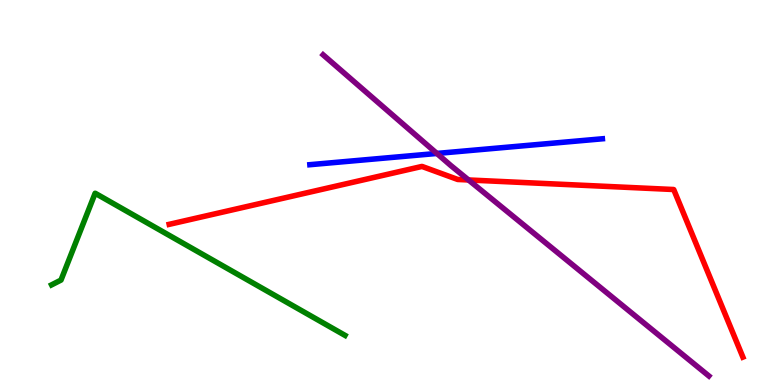[{'lines': ['blue', 'red'], 'intersections': []}, {'lines': ['green', 'red'], 'intersections': []}, {'lines': ['purple', 'red'], 'intersections': [{'x': 6.05, 'y': 5.33}]}, {'lines': ['blue', 'green'], 'intersections': []}, {'lines': ['blue', 'purple'], 'intersections': [{'x': 5.64, 'y': 6.01}]}, {'lines': ['green', 'purple'], 'intersections': []}]